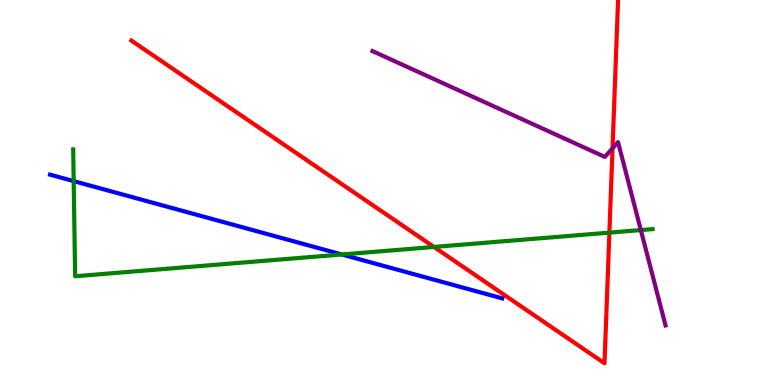[{'lines': ['blue', 'red'], 'intersections': []}, {'lines': ['green', 'red'], 'intersections': [{'x': 5.6, 'y': 3.59}, {'x': 7.86, 'y': 3.96}]}, {'lines': ['purple', 'red'], 'intersections': [{'x': 7.9, 'y': 6.15}]}, {'lines': ['blue', 'green'], 'intersections': [{'x': 0.951, 'y': 5.3}, {'x': 4.41, 'y': 3.39}]}, {'lines': ['blue', 'purple'], 'intersections': []}, {'lines': ['green', 'purple'], 'intersections': [{'x': 8.27, 'y': 4.02}]}]